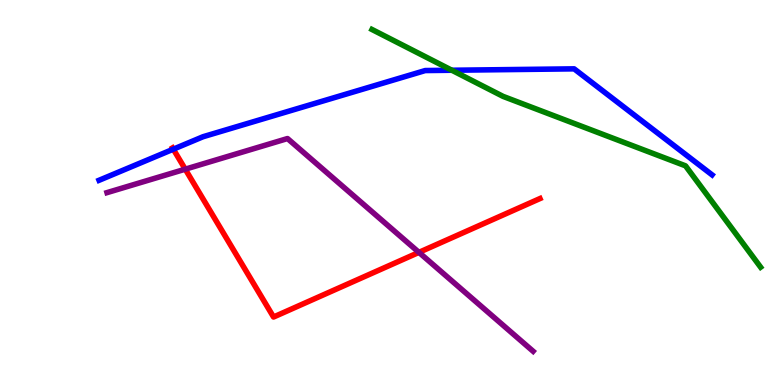[{'lines': ['blue', 'red'], 'intersections': [{'x': 2.24, 'y': 6.12}]}, {'lines': ['green', 'red'], 'intersections': []}, {'lines': ['purple', 'red'], 'intersections': [{'x': 2.39, 'y': 5.61}, {'x': 5.41, 'y': 3.44}]}, {'lines': ['blue', 'green'], 'intersections': [{'x': 5.83, 'y': 8.18}]}, {'lines': ['blue', 'purple'], 'intersections': []}, {'lines': ['green', 'purple'], 'intersections': []}]